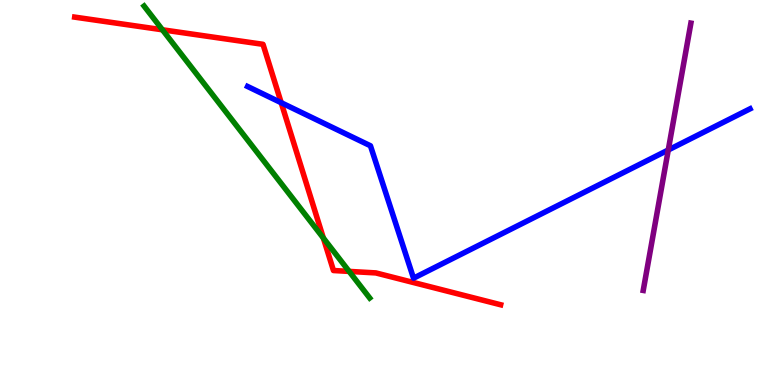[{'lines': ['blue', 'red'], 'intersections': [{'x': 3.63, 'y': 7.33}]}, {'lines': ['green', 'red'], 'intersections': [{'x': 2.1, 'y': 9.23}, {'x': 4.17, 'y': 3.82}, {'x': 4.51, 'y': 2.95}]}, {'lines': ['purple', 'red'], 'intersections': []}, {'lines': ['blue', 'green'], 'intersections': []}, {'lines': ['blue', 'purple'], 'intersections': [{'x': 8.62, 'y': 6.1}]}, {'lines': ['green', 'purple'], 'intersections': []}]